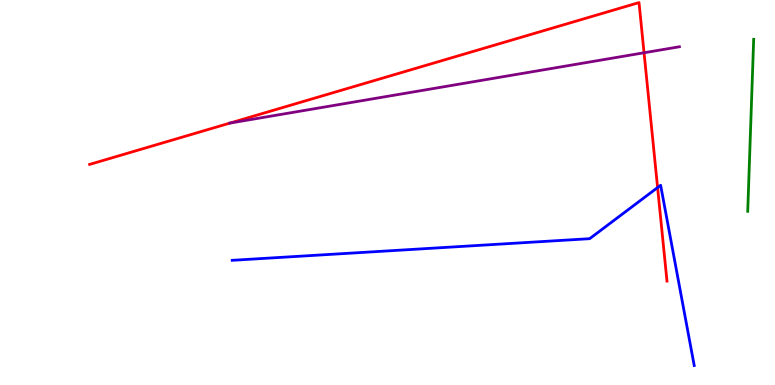[{'lines': ['blue', 'red'], 'intersections': [{'x': 8.49, 'y': 5.13}]}, {'lines': ['green', 'red'], 'intersections': []}, {'lines': ['purple', 'red'], 'intersections': [{'x': 2.97, 'y': 6.8}, {'x': 8.31, 'y': 8.63}]}, {'lines': ['blue', 'green'], 'intersections': []}, {'lines': ['blue', 'purple'], 'intersections': []}, {'lines': ['green', 'purple'], 'intersections': []}]